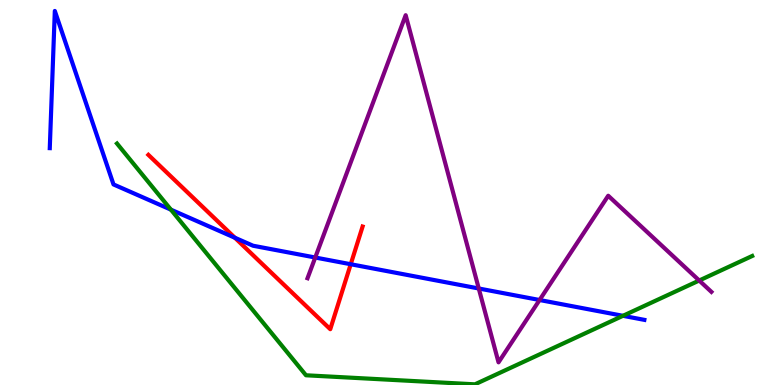[{'lines': ['blue', 'red'], 'intersections': [{'x': 3.03, 'y': 3.83}, {'x': 4.53, 'y': 3.14}]}, {'lines': ['green', 'red'], 'intersections': []}, {'lines': ['purple', 'red'], 'intersections': []}, {'lines': ['blue', 'green'], 'intersections': [{'x': 2.21, 'y': 4.55}, {'x': 8.04, 'y': 1.8}]}, {'lines': ['blue', 'purple'], 'intersections': [{'x': 4.07, 'y': 3.31}, {'x': 6.18, 'y': 2.51}, {'x': 6.96, 'y': 2.21}]}, {'lines': ['green', 'purple'], 'intersections': [{'x': 9.02, 'y': 2.71}]}]